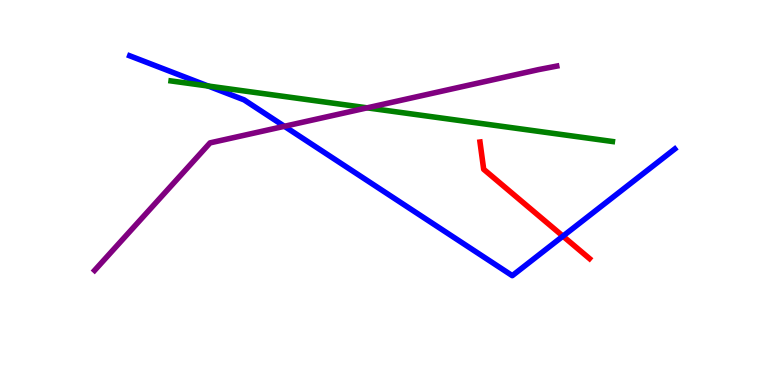[{'lines': ['blue', 'red'], 'intersections': [{'x': 7.26, 'y': 3.87}]}, {'lines': ['green', 'red'], 'intersections': []}, {'lines': ['purple', 'red'], 'intersections': []}, {'lines': ['blue', 'green'], 'intersections': [{'x': 2.69, 'y': 7.77}]}, {'lines': ['blue', 'purple'], 'intersections': [{'x': 3.67, 'y': 6.72}]}, {'lines': ['green', 'purple'], 'intersections': [{'x': 4.74, 'y': 7.2}]}]